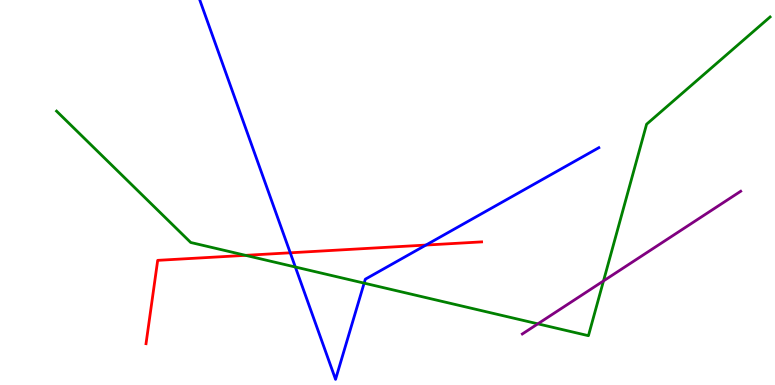[{'lines': ['blue', 'red'], 'intersections': [{'x': 3.75, 'y': 3.43}, {'x': 5.5, 'y': 3.63}]}, {'lines': ['green', 'red'], 'intersections': [{'x': 3.17, 'y': 3.37}]}, {'lines': ['purple', 'red'], 'intersections': []}, {'lines': ['blue', 'green'], 'intersections': [{'x': 3.81, 'y': 3.06}, {'x': 4.7, 'y': 2.65}]}, {'lines': ['blue', 'purple'], 'intersections': []}, {'lines': ['green', 'purple'], 'intersections': [{'x': 6.94, 'y': 1.59}, {'x': 7.79, 'y': 2.7}]}]